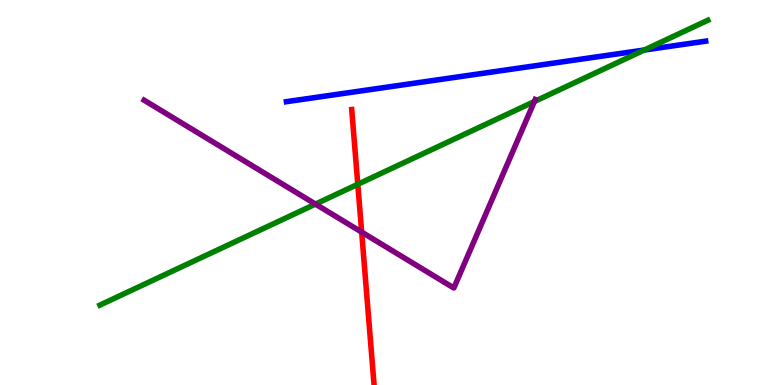[{'lines': ['blue', 'red'], 'intersections': []}, {'lines': ['green', 'red'], 'intersections': [{'x': 4.62, 'y': 5.21}]}, {'lines': ['purple', 'red'], 'intersections': [{'x': 4.67, 'y': 3.97}]}, {'lines': ['blue', 'green'], 'intersections': [{'x': 8.31, 'y': 8.7}]}, {'lines': ['blue', 'purple'], 'intersections': []}, {'lines': ['green', 'purple'], 'intersections': [{'x': 4.07, 'y': 4.7}, {'x': 6.89, 'y': 7.36}]}]